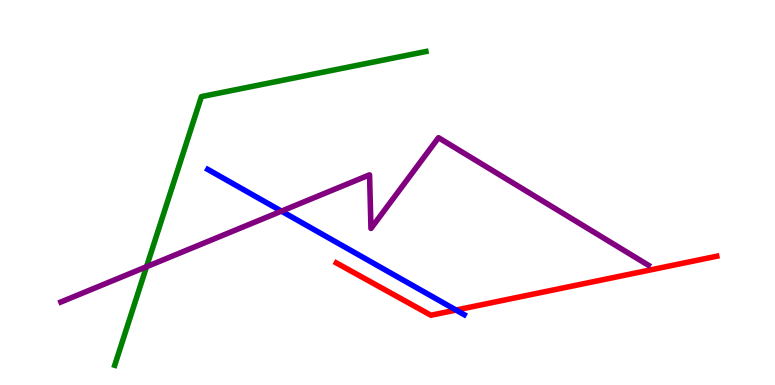[{'lines': ['blue', 'red'], 'intersections': [{'x': 5.88, 'y': 1.95}]}, {'lines': ['green', 'red'], 'intersections': []}, {'lines': ['purple', 'red'], 'intersections': []}, {'lines': ['blue', 'green'], 'intersections': []}, {'lines': ['blue', 'purple'], 'intersections': [{'x': 3.63, 'y': 4.52}]}, {'lines': ['green', 'purple'], 'intersections': [{'x': 1.89, 'y': 3.07}]}]